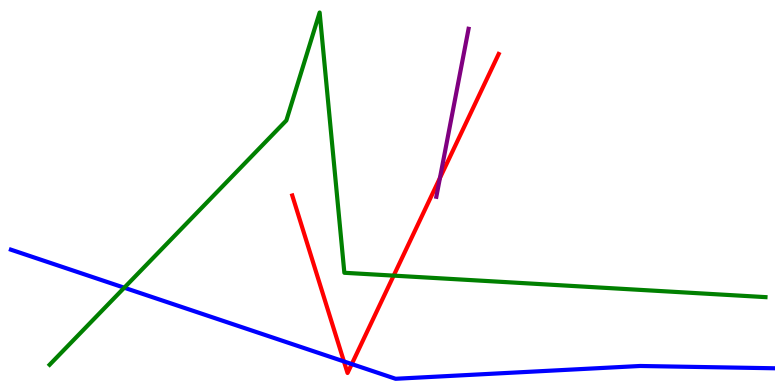[{'lines': ['blue', 'red'], 'intersections': [{'x': 4.44, 'y': 0.612}, {'x': 4.54, 'y': 0.544}]}, {'lines': ['green', 'red'], 'intersections': [{'x': 5.08, 'y': 2.84}]}, {'lines': ['purple', 'red'], 'intersections': [{'x': 5.68, 'y': 5.38}]}, {'lines': ['blue', 'green'], 'intersections': [{'x': 1.6, 'y': 2.53}]}, {'lines': ['blue', 'purple'], 'intersections': []}, {'lines': ['green', 'purple'], 'intersections': []}]